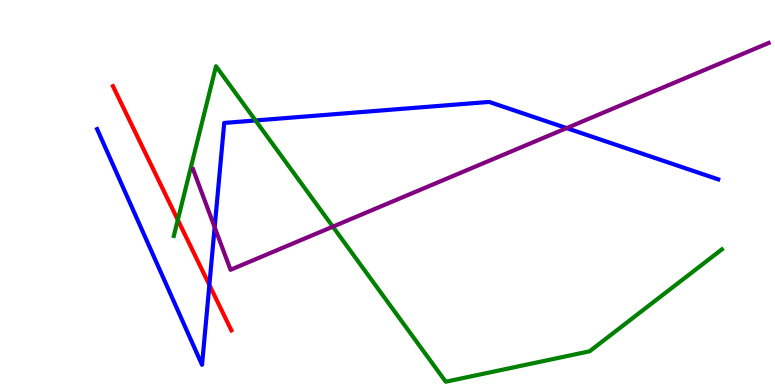[{'lines': ['blue', 'red'], 'intersections': [{'x': 2.7, 'y': 2.6}]}, {'lines': ['green', 'red'], 'intersections': [{'x': 2.29, 'y': 4.29}]}, {'lines': ['purple', 'red'], 'intersections': []}, {'lines': ['blue', 'green'], 'intersections': [{'x': 3.3, 'y': 6.87}]}, {'lines': ['blue', 'purple'], 'intersections': [{'x': 2.77, 'y': 4.1}, {'x': 7.31, 'y': 6.67}]}, {'lines': ['green', 'purple'], 'intersections': [{'x': 4.29, 'y': 4.11}]}]